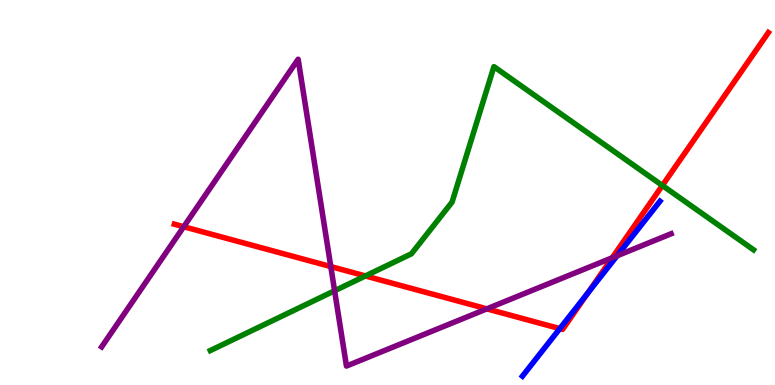[{'lines': ['blue', 'red'], 'intersections': [{'x': 7.22, 'y': 1.46}, {'x': 7.59, 'y': 2.39}]}, {'lines': ['green', 'red'], 'intersections': [{'x': 4.71, 'y': 2.83}, {'x': 8.55, 'y': 5.18}]}, {'lines': ['purple', 'red'], 'intersections': [{'x': 2.37, 'y': 4.11}, {'x': 4.27, 'y': 3.08}, {'x': 6.28, 'y': 1.98}, {'x': 7.9, 'y': 3.31}]}, {'lines': ['blue', 'green'], 'intersections': []}, {'lines': ['blue', 'purple'], 'intersections': [{'x': 7.96, 'y': 3.36}]}, {'lines': ['green', 'purple'], 'intersections': [{'x': 4.32, 'y': 2.45}]}]